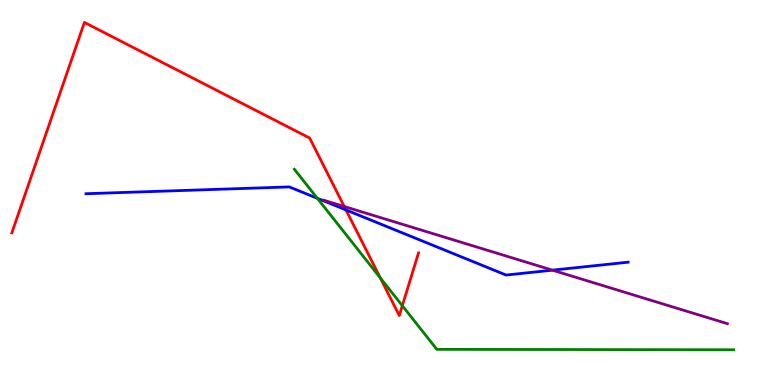[{'lines': ['blue', 'red'], 'intersections': [{'x': 4.46, 'y': 4.55}]}, {'lines': ['green', 'red'], 'intersections': [{'x': 4.91, 'y': 2.78}, {'x': 5.19, 'y': 2.06}]}, {'lines': ['purple', 'red'], 'intersections': [{'x': 4.44, 'y': 4.64}]}, {'lines': ['blue', 'green'], 'intersections': [{'x': 4.09, 'y': 4.85}]}, {'lines': ['blue', 'purple'], 'intersections': [{'x': 7.13, 'y': 2.98}]}, {'lines': ['green', 'purple'], 'intersections': []}]